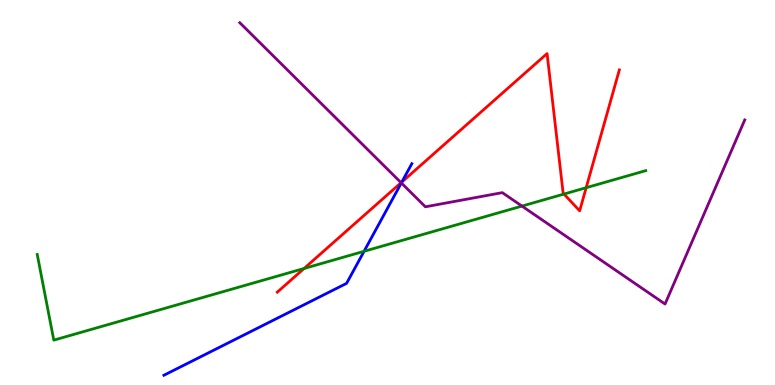[{'lines': ['blue', 'red'], 'intersections': [{'x': 5.19, 'y': 5.27}]}, {'lines': ['green', 'red'], 'intersections': [{'x': 3.92, 'y': 3.03}, {'x': 7.28, 'y': 4.96}, {'x': 7.56, 'y': 5.12}]}, {'lines': ['purple', 'red'], 'intersections': [{'x': 5.18, 'y': 5.25}]}, {'lines': ['blue', 'green'], 'intersections': [{'x': 4.7, 'y': 3.47}]}, {'lines': ['blue', 'purple'], 'intersections': [{'x': 5.18, 'y': 5.25}]}, {'lines': ['green', 'purple'], 'intersections': [{'x': 6.73, 'y': 4.65}]}]